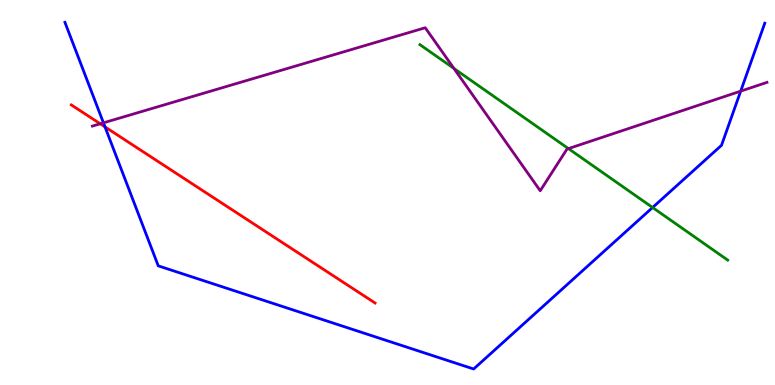[{'lines': ['blue', 'red'], 'intersections': [{'x': 1.36, 'y': 6.7}]}, {'lines': ['green', 'red'], 'intersections': []}, {'lines': ['purple', 'red'], 'intersections': [{'x': 1.29, 'y': 6.78}]}, {'lines': ['blue', 'green'], 'intersections': [{'x': 8.42, 'y': 4.61}]}, {'lines': ['blue', 'purple'], 'intersections': [{'x': 1.33, 'y': 6.81}, {'x': 9.56, 'y': 7.63}]}, {'lines': ['green', 'purple'], 'intersections': [{'x': 5.86, 'y': 8.22}, {'x': 7.33, 'y': 6.14}]}]